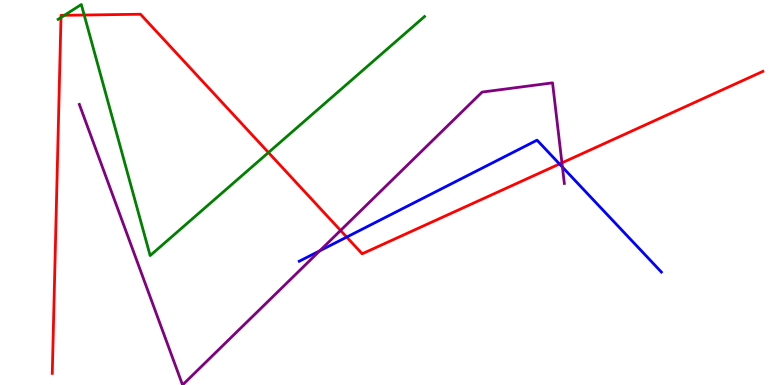[{'lines': ['blue', 'red'], 'intersections': [{'x': 4.47, 'y': 3.84}, {'x': 7.22, 'y': 5.74}]}, {'lines': ['green', 'red'], 'intersections': [{'x': 0.787, 'y': 9.55}, {'x': 0.831, 'y': 9.6}, {'x': 1.09, 'y': 9.61}, {'x': 3.46, 'y': 6.04}]}, {'lines': ['purple', 'red'], 'intersections': [{'x': 4.39, 'y': 4.01}, {'x': 7.25, 'y': 5.77}]}, {'lines': ['blue', 'green'], 'intersections': []}, {'lines': ['blue', 'purple'], 'intersections': [{'x': 4.13, 'y': 3.49}, {'x': 7.26, 'y': 5.66}]}, {'lines': ['green', 'purple'], 'intersections': []}]